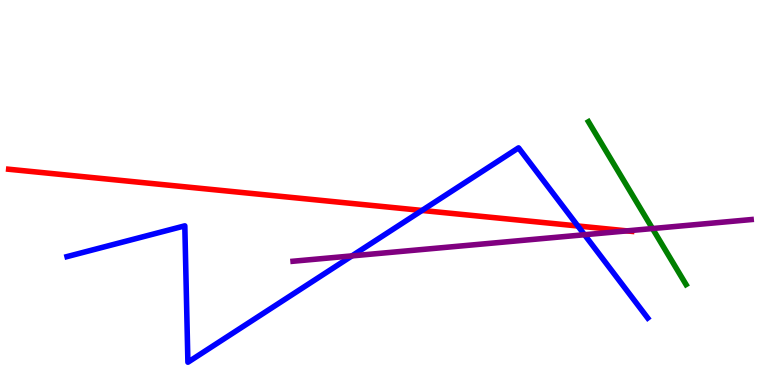[{'lines': ['blue', 'red'], 'intersections': [{'x': 5.45, 'y': 4.53}, {'x': 7.46, 'y': 4.13}]}, {'lines': ['green', 'red'], 'intersections': []}, {'lines': ['purple', 'red'], 'intersections': [{'x': 8.09, 'y': 4.0}]}, {'lines': ['blue', 'green'], 'intersections': []}, {'lines': ['blue', 'purple'], 'intersections': [{'x': 4.54, 'y': 3.35}, {'x': 7.54, 'y': 3.9}]}, {'lines': ['green', 'purple'], 'intersections': [{'x': 8.42, 'y': 4.06}]}]